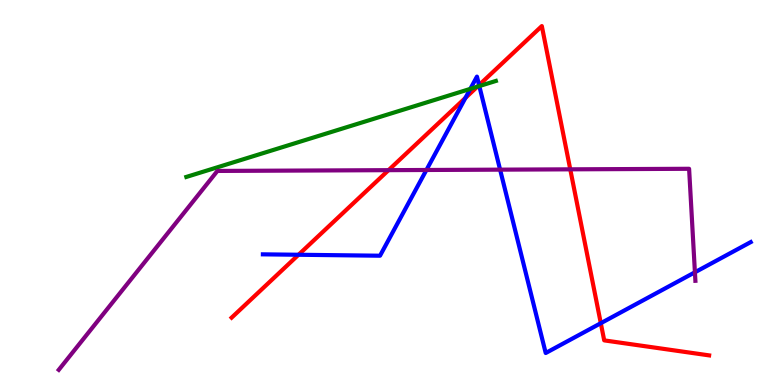[{'lines': ['blue', 'red'], 'intersections': [{'x': 3.85, 'y': 3.38}, {'x': 6.01, 'y': 7.46}, {'x': 6.18, 'y': 7.79}, {'x': 7.75, 'y': 1.61}]}, {'lines': ['green', 'red'], 'intersections': [{'x': 6.16, 'y': 7.75}]}, {'lines': ['purple', 'red'], 'intersections': [{'x': 5.01, 'y': 5.58}, {'x': 7.36, 'y': 5.6}]}, {'lines': ['blue', 'green'], 'intersections': [{'x': 6.07, 'y': 7.69}, {'x': 6.18, 'y': 7.76}]}, {'lines': ['blue', 'purple'], 'intersections': [{'x': 5.5, 'y': 5.58}, {'x': 6.45, 'y': 5.59}, {'x': 8.97, 'y': 2.93}]}, {'lines': ['green', 'purple'], 'intersections': []}]